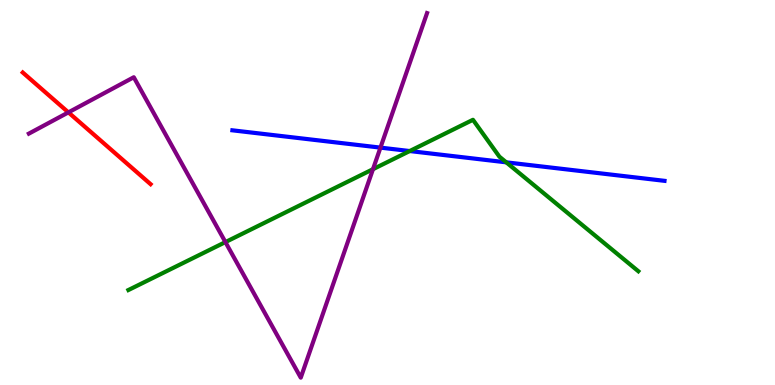[{'lines': ['blue', 'red'], 'intersections': []}, {'lines': ['green', 'red'], 'intersections': []}, {'lines': ['purple', 'red'], 'intersections': [{'x': 0.883, 'y': 7.08}]}, {'lines': ['blue', 'green'], 'intersections': [{'x': 5.29, 'y': 6.08}, {'x': 6.53, 'y': 5.78}]}, {'lines': ['blue', 'purple'], 'intersections': [{'x': 4.91, 'y': 6.17}]}, {'lines': ['green', 'purple'], 'intersections': [{'x': 2.91, 'y': 3.71}, {'x': 4.81, 'y': 5.61}]}]